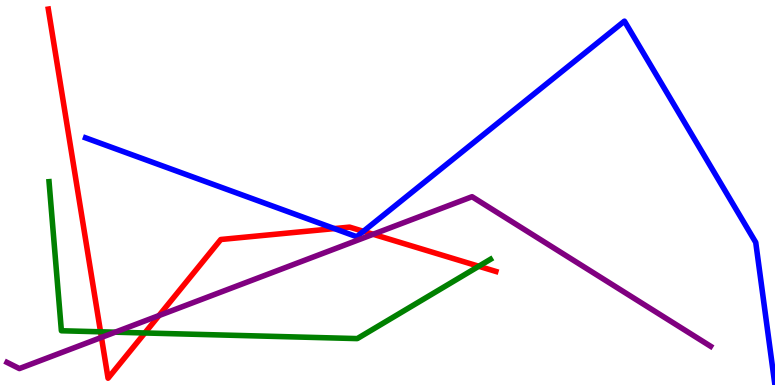[{'lines': ['blue', 'red'], 'intersections': [{'x': 4.32, 'y': 4.06}, {'x': 4.69, 'y': 3.99}]}, {'lines': ['green', 'red'], 'intersections': [{'x': 1.3, 'y': 1.38}, {'x': 1.87, 'y': 1.35}, {'x': 6.18, 'y': 3.08}]}, {'lines': ['purple', 'red'], 'intersections': [{'x': 1.31, 'y': 1.24}, {'x': 2.05, 'y': 1.8}, {'x': 4.81, 'y': 3.92}]}, {'lines': ['blue', 'green'], 'intersections': []}, {'lines': ['blue', 'purple'], 'intersections': []}, {'lines': ['green', 'purple'], 'intersections': [{'x': 1.49, 'y': 1.37}]}]